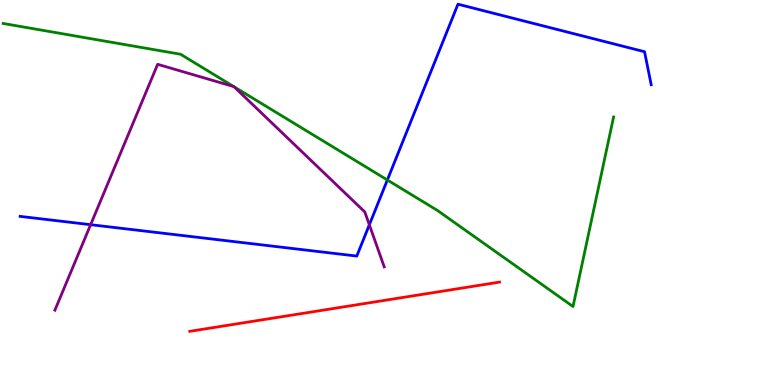[{'lines': ['blue', 'red'], 'intersections': []}, {'lines': ['green', 'red'], 'intersections': []}, {'lines': ['purple', 'red'], 'intersections': []}, {'lines': ['blue', 'green'], 'intersections': [{'x': 5.0, 'y': 5.32}]}, {'lines': ['blue', 'purple'], 'intersections': [{'x': 1.17, 'y': 4.16}, {'x': 4.77, 'y': 4.16}]}, {'lines': ['green', 'purple'], 'intersections': [{'x': 3.01, 'y': 7.75}, {'x': 3.02, 'y': 7.74}]}]